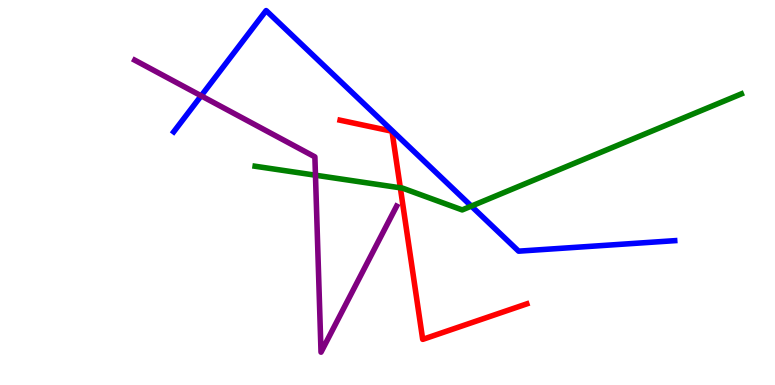[{'lines': ['blue', 'red'], 'intersections': []}, {'lines': ['green', 'red'], 'intersections': [{'x': 5.17, 'y': 5.12}]}, {'lines': ['purple', 'red'], 'intersections': []}, {'lines': ['blue', 'green'], 'intersections': [{'x': 6.08, 'y': 4.65}]}, {'lines': ['blue', 'purple'], 'intersections': [{'x': 2.6, 'y': 7.51}]}, {'lines': ['green', 'purple'], 'intersections': [{'x': 4.07, 'y': 5.45}]}]